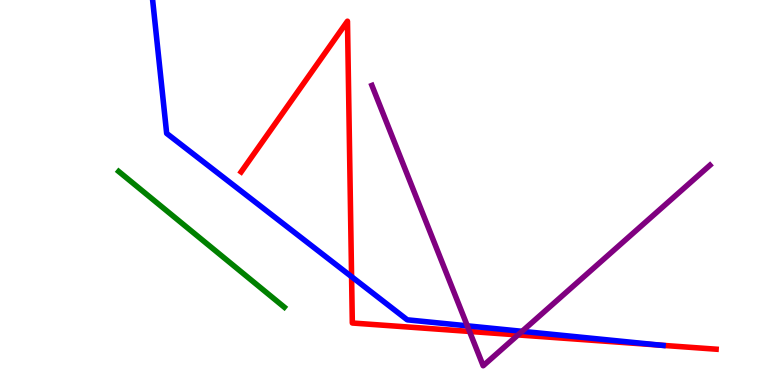[{'lines': ['blue', 'red'], 'intersections': [{'x': 4.54, 'y': 2.81}, {'x': 8.53, 'y': 1.03}]}, {'lines': ['green', 'red'], 'intersections': []}, {'lines': ['purple', 'red'], 'intersections': [{'x': 6.06, 'y': 1.39}, {'x': 6.68, 'y': 1.3}]}, {'lines': ['blue', 'green'], 'intersections': []}, {'lines': ['blue', 'purple'], 'intersections': [{'x': 6.03, 'y': 1.54}, {'x': 6.74, 'y': 1.39}]}, {'lines': ['green', 'purple'], 'intersections': []}]